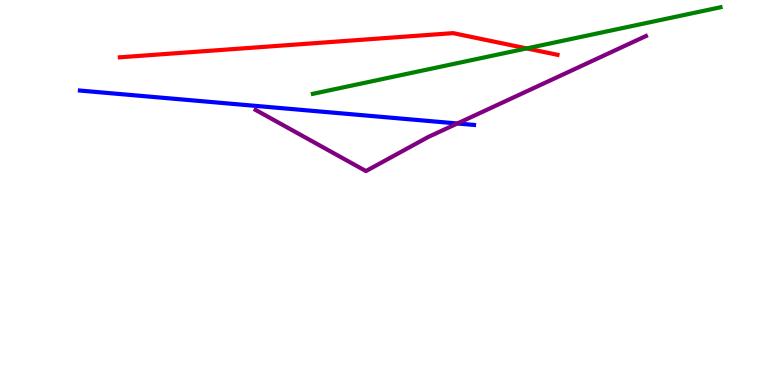[{'lines': ['blue', 'red'], 'intersections': []}, {'lines': ['green', 'red'], 'intersections': [{'x': 6.8, 'y': 8.74}]}, {'lines': ['purple', 'red'], 'intersections': []}, {'lines': ['blue', 'green'], 'intersections': []}, {'lines': ['blue', 'purple'], 'intersections': [{'x': 5.9, 'y': 6.79}]}, {'lines': ['green', 'purple'], 'intersections': []}]